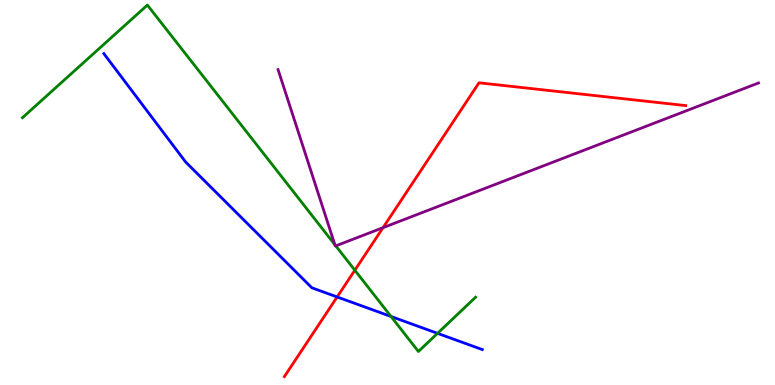[{'lines': ['blue', 'red'], 'intersections': [{'x': 4.35, 'y': 2.29}]}, {'lines': ['green', 'red'], 'intersections': [{'x': 4.58, 'y': 2.98}]}, {'lines': ['purple', 'red'], 'intersections': [{'x': 4.94, 'y': 4.09}]}, {'lines': ['blue', 'green'], 'intersections': [{'x': 5.05, 'y': 1.78}, {'x': 5.65, 'y': 1.34}]}, {'lines': ['blue', 'purple'], 'intersections': []}, {'lines': ['green', 'purple'], 'intersections': [{'x': 4.32, 'y': 3.64}, {'x': 4.33, 'y': 3.61}]}]